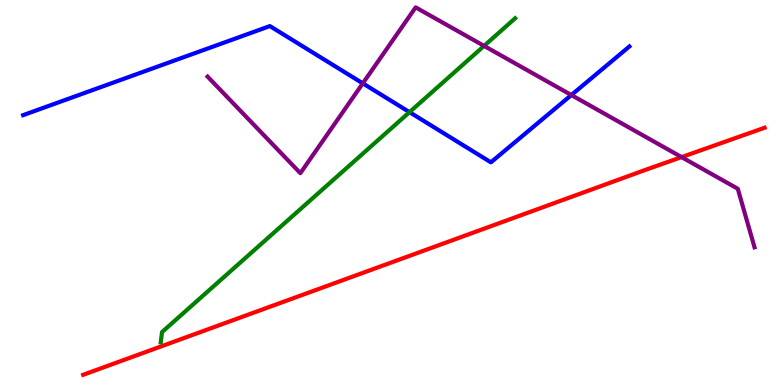[{'lines': ['blue', 'red'], 'intersections': []}, {'lines': ['green', 'red'], 'intersections': []}, {'lines': ['purple', 'red'], 'intersections': [{'x': 8.79, 'y': 5.92}]}, {'lines': ['blue', 'green'], 'intersections': [{'x': 5.28, 'y': 7.09}]}, {'lines': ['blue', 'purple'], 'intersections': [{'x': 4.68, 'y': 7.83}, {'x': 7.37, 'y': 7.53}]}, {'lines': ['green', 'purple'], 'intersections': [{'x': 6.25, 'y': 8.81}]}]